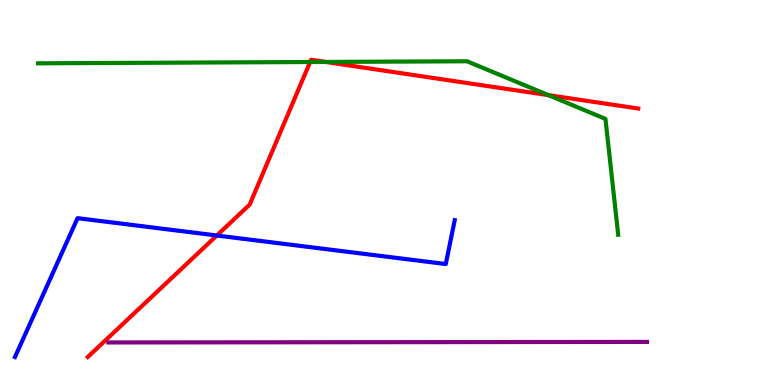[{'lines': ['blue', 'red'], 'intersections': [{'x': 2.8, 'y': 3.88}]}, {'lines': ['green', 'red'], 'intersections': [{'x': 4.0, 'y': 8.39}, {'x': 4.2, 'y': 8.39}, {'x': 7.08, 'y': 7.53}]}, {'lines': ['purple', 'red'], 'intersections': []}, {'lines': ['blue', 'green'], 'intersections': []}, {'lines': ['blue', 'purple'], 'intersections': []}, {'lines': ['green', 'purple'], 'intersections': []}]